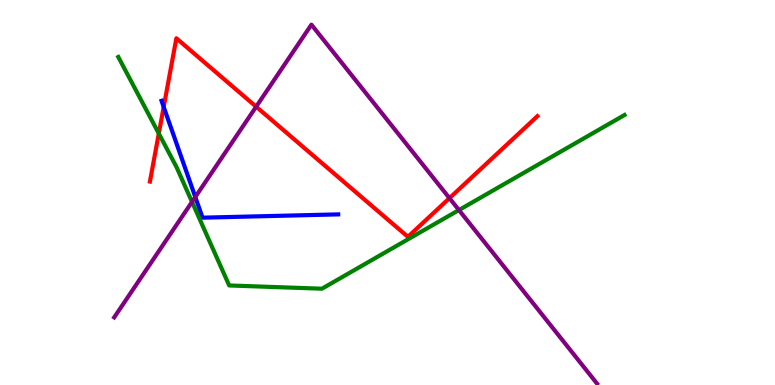[{'lines': ['blue', 'red'], 'intersections': [{'x': 2.11, 'y': 7.22}]}, {'lines': ['green', 'red'], 'intersections': [{'x': 2.05, 'y': 6.53}]}, {'lines': ['purple', 'red'], 'intersections': [{'x': 3.31, 'y': 7.23}, {'x': 5.8, 'y': 4.85}]}, {'lines': ['blue', 'green'], 'intersections': []}, {'lines': ['blue', 'purple'], 'intersections': [{'x': 2.52, 'y': 4.88}]}, {'lines': ['green', 'purple'], 'intersections': [{'x': 2.48, 'y': 4.76}, {'x': 5.92, 'y': 4.54}]}]